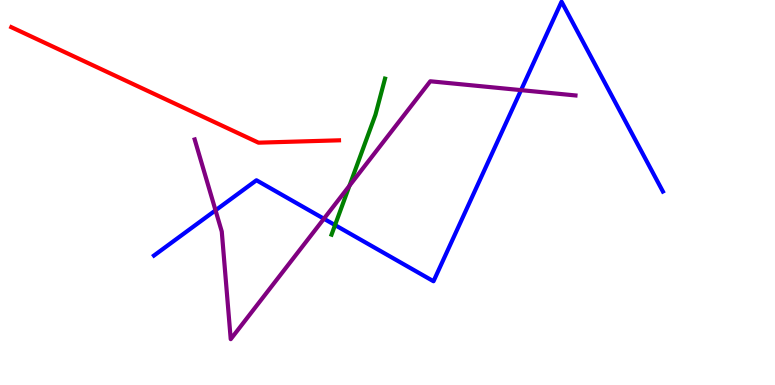[{'lines': ['blue', 'red'], 'intersections': []}, {'lines': ['green', 'red'], 'intersections': []}, {'lines': ['purple', 'red'], 'intersections': []}, {'lines': ['blue', 'green'], 'intersections': [{'x': 4.32, 'y': 4.15}]}, {'lines': ['blue', 'purple'], 'intersections': [{'x': 2.78, 'y': 4.54}, {'x': 4.18, 'y': 4.32}, {'x': 6.72, 'y': 7.66}]}, {'lines': ['green', 'purple'], 'intersections': [{'x': 4.51, 'y': 5.18}]}]